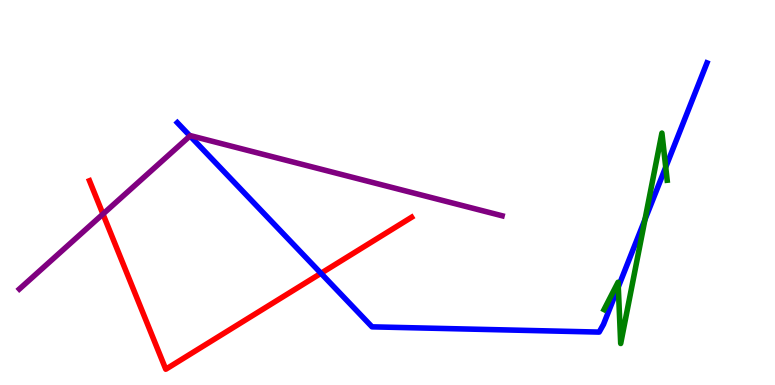[{'lines': ['blue', 'red'], 'intersections': [{'x': 4.14, 'y': 2.9}]}, {'lines': ['green', 'red'], 'intersections': []}, {'lines': ['purple', 'red'], 'intersections': [{'x': 1.33, 'y': 4.44}]}, {'lines': ['blue', 'green'], 'intersections': [{'x': 7.98, 'y': 2.55}, {'x': 8.32, 'y': 4.3}, {'x': 8.59, 'y': 5.66}]}, {'lines': ['blue', 'purple'], 'intersections': [{'x': 2.45, 'y': 6.47}]}, {'lines': ['green', 'purple'], 'intersections': []}]